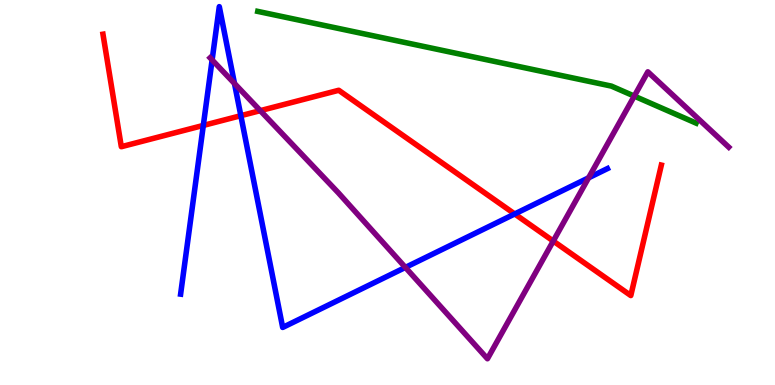[{'lines': ['blue', 'red'], 'intersections': [{'x': 2.62, 'y': 6.74}, {'x': 3.11, 'y': 7.0}, {'x': 6.64, 'y': 4.44}]}, {'lines': ['green', 'red'], 'intersections': []}, {'lines': ['purple', 'red'], 'intersections': [{'x': 3.36, 'y': 7.13}, {'x': 7.14, 'y': 3.74}]}, {'lines': ['blue', 'green'], 'intersections': []}, {'lines': ['blue', 'purple'], 'intersections': [{'x': 2.74, 'y': 8.44}, {'x': 3.03, 'y': 7.83}, {'x': 5.23, 'y': 3.05}, {'x': 7.59, 'y': 5.38}]}, {'lines': ['green', 'purple'], 'intersections': [{'x': 8.18, 'y': 7.5}]}]